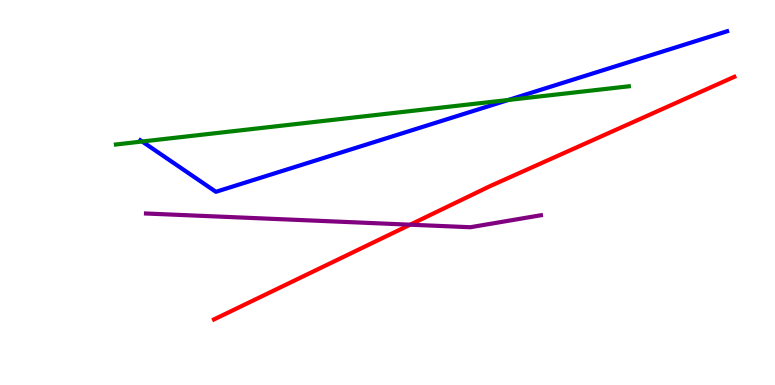[{'lines': ['blue', 'red'], 'intersections': []}, {'lines': ['green', 'red'], 'intersections': []}, {'lines': ['purple', 'red'], 'intersections': [{'x': 5.29, 'y': 4.16}]}, {'lines': ['blue', 'green'], 'intersections': [{'x': 1.83, 'y': 6.32}, {'x': 6.56, 'y': 7.4}]}, {'lines': ['blue', 'purple'], 'intersections': []}, {'lines': ['green', 'purple'], 'intersections': []}]